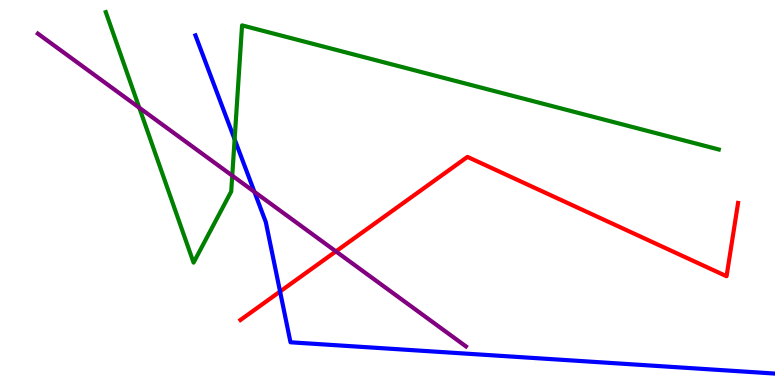[{'lines': ['blue', 'red'], 'intersections': [{'x': 3.61, 'y': 2.43}]}, {'lines': ['green', 'red'], 'intersections': []}, {'lines': ['purple', 'red'], 'intersections': [{'x': 4.33, 'y': 3.47}]}, {'lines': ['blue', 'green'], 'intersections': [{'x': 3.03, 'y': 6.38}]}, {'lines': ['blue', 'purple'], 'intersections': [{'x': 3.28, 'y': 5.02}]}, {'lines': ['green', 'purple'], 'intersections': [{'x': 1.8, 'y': 7.2}, {'x': 3.0, 'y': 5.44}]}]